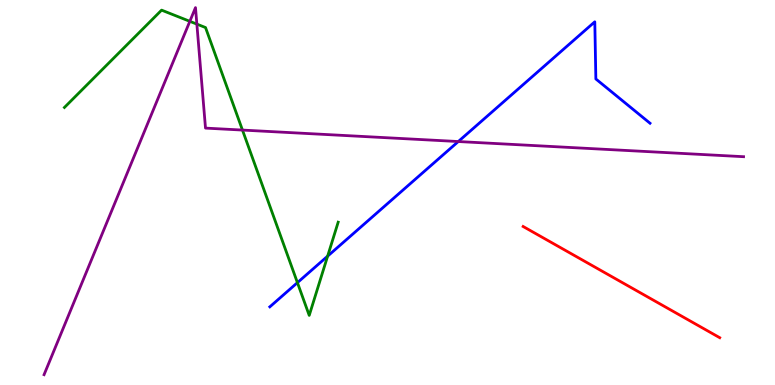[{'lines': ['blue', 'red'], 'intersections': []}, {'lines': ['green', 'red'], 'intersections': []}, {'lines': ['purple', 'red'], 'intersections': []}, {'lines': ['blue', 'green'], 'intersections': [{'x': 3.84, 'y': 2.66}, {'x': 4.23, 'y': 3.35}]}, {'lines': ['blue', 'purple'], 'intersections': [{'x': 5.91, 'y': 6.32}]}, {'lines': ['green', 'purple'], 'intersections': [{'x': 2.45, 'y': 9.45}, {'x': 2.54, 'y': 9.37}, {'x': 3.13, 'y': 6.62}]}]